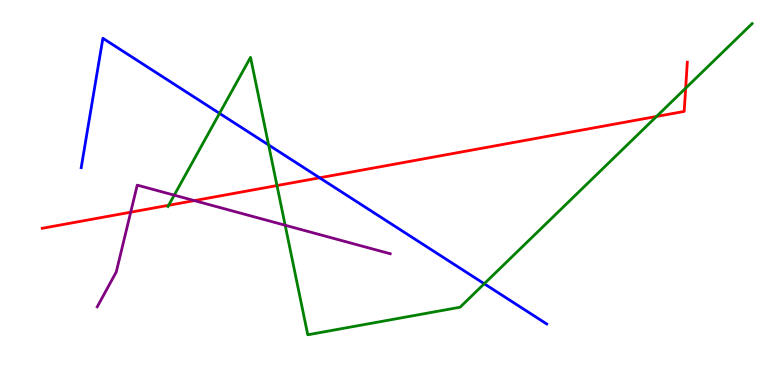[{'lines': ['blue', 'red'], 'intersections': [{'x': 4.12, 'y': 5.38}]}, {'lines': ['green', 'red'], 'intersections': [{'x': 2.18, 'y': 4.67}, {'x': 3.57, 'y': 5.18}, {'x': 8.47, 'y': 6.98}, {'x': 8.85, 'y': 7.71}]}, {'lines': ['purple', 'red'], 'intersections': [{'x': 1.69, 'y': 4.49}, {'x': 2.51, 'y': 4.79}]}, {'lines': ['blue', 'green'], 'intersections': [{'x': 2.83, 'y': 7.06}, {'x': 3.47, 'y': 6.23}, {'x': 6.25, 'y': 2.63}]}, {'lines': ['blue', 'purple'], 'intersections': []}, {'lines': ['green', 'purple'], 'intersections': [{'x': 2.25, 'y': 4.93}, {'x': 3.68, 'y': 4.15}]}]